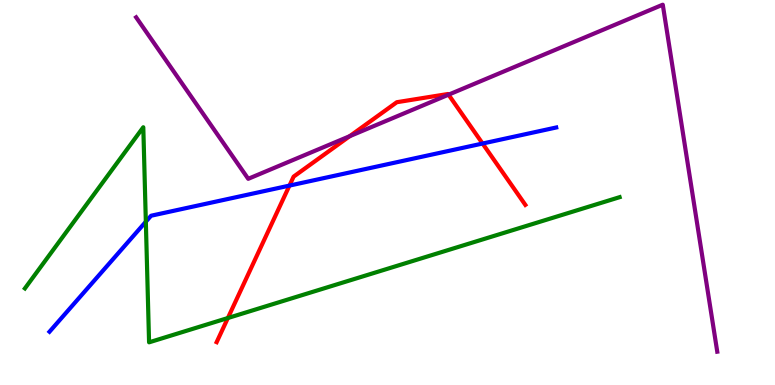[{'lines': ['blue', 'red'], 'intersections': [{'x': 3.73, 'y': 5.18}, {'x': 6.23, 'y': 6.27}]}, {'lines': ['green', 'red'], 'intersections': [{'x': 2.94, 'y': 1.74}]}, {'lines': ['purple', 'red'], 'intersections': [{'x': 4.51, 'y': 6.46}, {'x': 5.79, 'y': 7.54}]}, {'lines': ['blue', 'green'], 'intersections': [{'x': 1.88, 'y': 4.24}]}, {'lines': ['blue', 'purple'], 'intersections': []}, {'lines': ['green', 'purple'], 'intersections': []}]